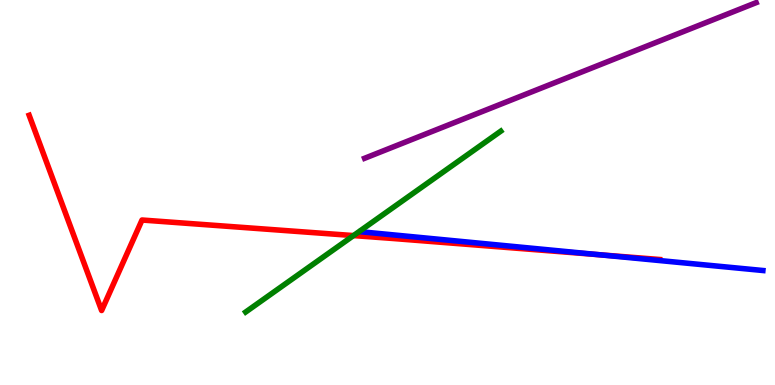[{'lines': ['blue', 'red'], 'intersections': [{'x': 7.74, 'y': 3.38}]}, {'lines': ['green', 'red'], 'intersections': [{'x': 4.56, 'y': 3.88}]}, {'lines': ['purple', 'red'], 'intersections': []}, {'lines': ['blue', 'green'], 'intersections': []}, {'lines': ['blue', 'purple'], 'intersections': []}, {'lines': ['green', 'purple'], 'intersections': []}]